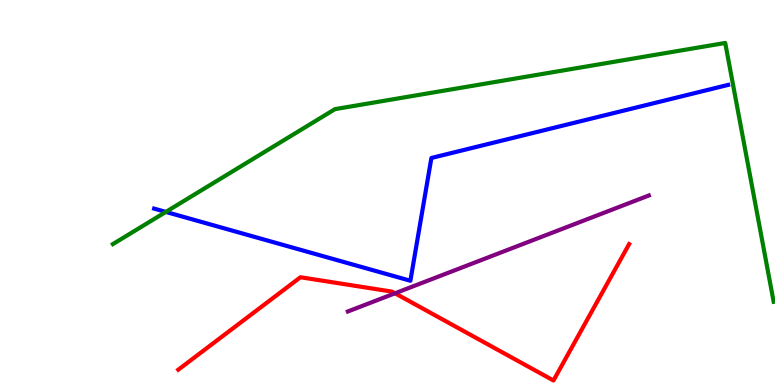[{'lines': ['blue', 'red'], 'intersections': []}, {'lines': ['green', 'red'], 'intersections': []}, {'lines': ['purple', 'red'], 'intersections': [{'x': 5.1, 'y': 2.38}]}, {'lines': ['blue', 'green'], 'intersections': [{'x': 2.14, 'y': 4.5}]}, {'lines': ['blue', 'purple'], 'intersections': []}, {'lines': ['green', 'purple'], 'intersections': []}]